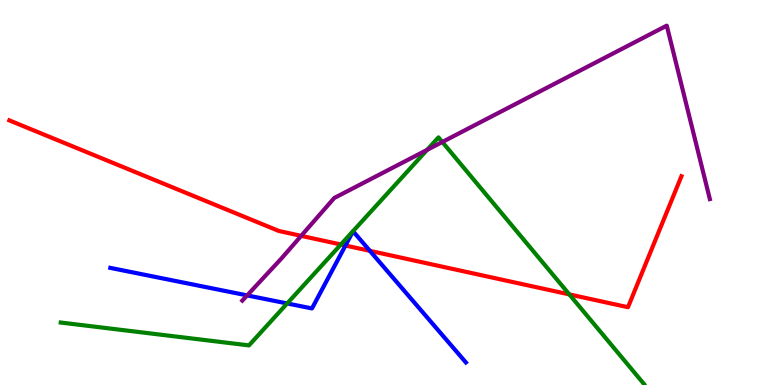[{'lines': ['blue', 'red'], 'intersections': [{'x': 4.46, 'y': 3.62}, {'x': 4.77, 'y': 3.48}]}, {'lines': ['green', 'red'], 'intersections': [{'x': 4.4, 'y': 3.65}, {'x': 7.35, 'y': 2.35}]}, {'lines': ['purple', 'red'], 'intersections': [{'x': 3.89, 'y': 3.87}]}, {'lines': ['blue', 'green'], 'intersections': [{'x': 3.71, 'y': 2.12}]}, {'lines': ['blue', 'purple'], 'intersections': [{'x': 3.19, 'y': 2.33}]}, {'lines': ['green', 'purple'], 'intersections': [{'x': 5.51, 'y': 6.11}, {'x': 5.71, 'y': 6.31}]}]